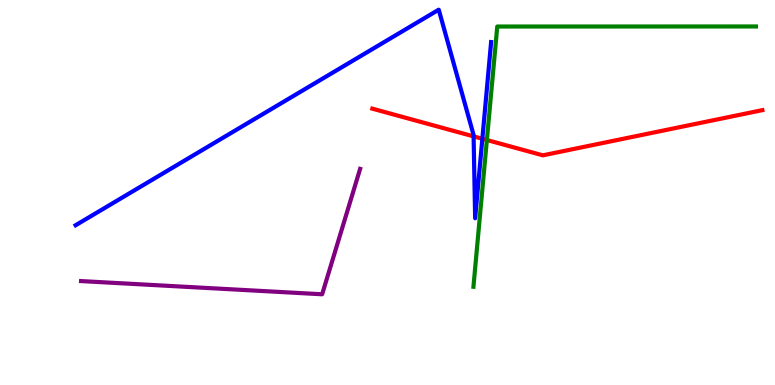[{'lines': ['blue', 'red'], 'intersections': [{'x': 6.11, 'y': 6.46}, {'x': 6.22, 'y': 6.4}]}, {'lines': ['green', 'red'], 'intersections': [{'x': 6.28, 'y': 6.36}]}, {'lines': ['purple', 'red'], 'intersections': []}, {'lines': ['blue', 'green'], 'intersections': []}, {'lines': ['blue', 'purple'], 'intersections': []}, {'lines': ['green', 'purple'], 'intersections': []}]